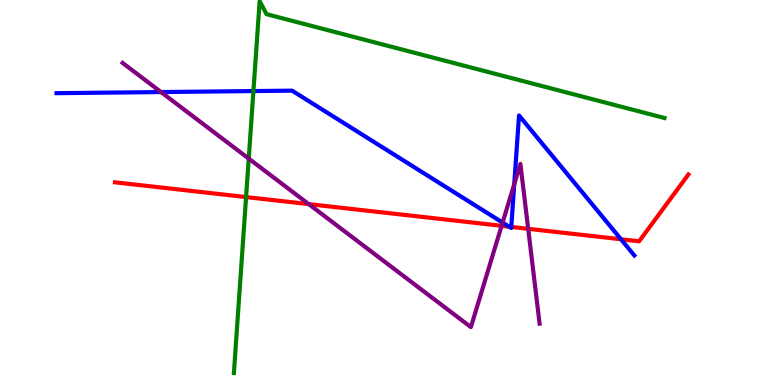[{'lines': ['blue', 'red'], 'intersections': [{'x': 6.57, 'y': 4.11}, {'x': 6.6, 'y': 4.11}, {'x': 8.01, 'y': 3.79}]}, {'lines': ['green', 'red'], 'intersections': [{'x': 3.18, 'y': 4.88}]}, {'lines': ['purple', 'red'], 'intersections': [{'x': 3.98, 'y': 4.7}, {'x': 6.47, 'y': 4.13}, {'x': 6.82, 'y': 4.06}]}, {'lines': ['blue', 'green'], 'intersections': [{'x': 3.27, 'y': 7.63}]}, {'lines': ['blue', 'purple'], 'intersections': [{'x': 2.08, 'y': 7.61}, {'x': 6.49, 'y': 4.22}, {'x': 6.64, 'y': 5.22}]}, {'lines': ['green', 'purple'], 'intersections': [{'x': 3.21, 'y': 5.88}]}]